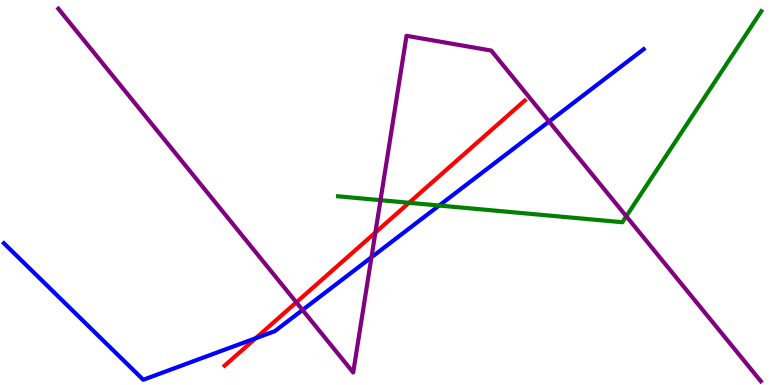[{'lines': ['blue', 'red'], 'intersections': [{'x': 3.3, 'y': 1.22}]}, {'lines': ['green', 'red'], 'intersections': [{'x': 5.28, 'y': 4.73}]}, {'lines': ['purple', 'red'], 'intersections': [{'x': 3.82, 'y': 2.15}, {'x': 4.84, 'y': 3.96}]}, {'lines': ['blue', 'green'], 'intersections': [{'x': 5.67, 'y': 4.66}]}, {'lines': ['blue', 'purple'], 'intersections': [{'x': 3.9, 'y': 1.95}, {'x': 4.79, 'y': 3.32}, {'x': 7.08, 'y': 6.84}]}, {'lines': ['green', 'purple'], 'intersections': [{'x': 4.91, 'y': 4.8}, {'x': 8.08, 'y': 4.38}]}]